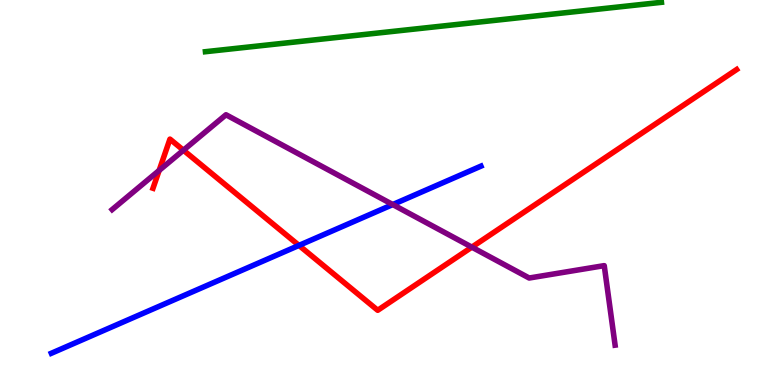[{'lines': ['blue', 'red'], 'intersections': [{'x': 3.86, 'y': 3.63}]}, {'lines': ['green', 'red'], 'intersections': []}, {'lines': ['purple', 'red'], 'intersections': [{'x': 2.05, 'y': 5.57}, {'x': 2.37, 'y': 6.1}, {'x': 6.09, 'y': 3.58}]}, {'lines': ['blue', 'green'], 'intersections': []}, {'lines': ['blue', 'purple'], 'intersections': [{'x': 5.07, 'y': 4.69}]}, {'lines': ['green', 'purple'], 'intersections': []}]